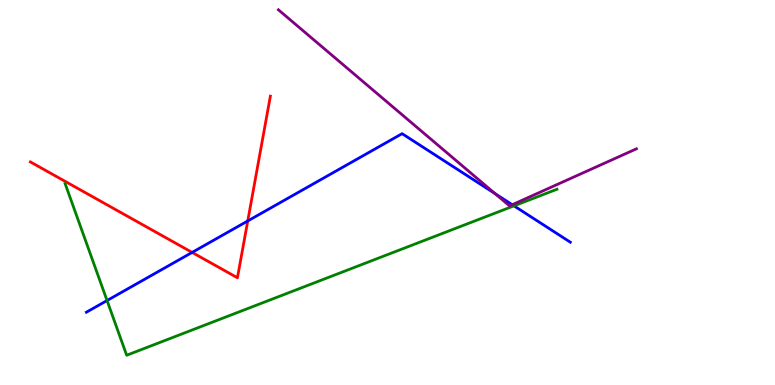[{'lines': ['blue', 'red'], 'intersections': [{'x': 2.48, 'y': 3.44}, {'x': 3.2, 'y': 4.26}]}, {'lines': ['green', 'red'], 'intersections': []}, {'lines': ['purple', 'red'], 'intersections': []}, {'lines': ['blue', 'green'], 'intersections': [{'x': 1.38, 'y': 2.19}, {'x': 6.63, 'y': 4.65}]}, {'lines': ['blue', 'purple'], 'intersections': [{'x': 6.39, 'y': 4.97}, {'x': 6.61, 'y': 4.68}]}, {'lines': ['green', 'purple'], 'intersections': []}]